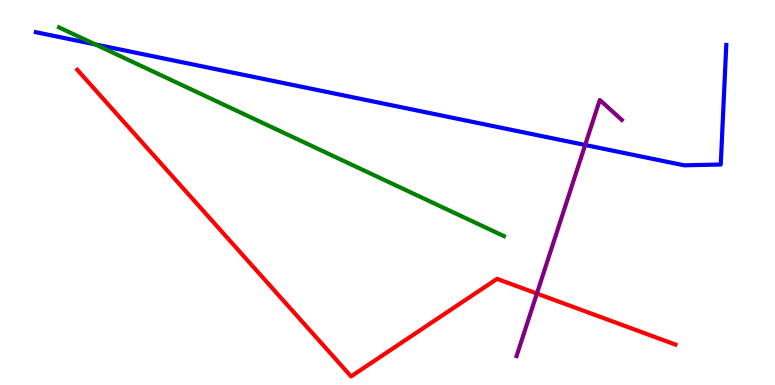[{'lines': ['blue', 'red'], 'intersections': []}, {'lines': ['green', 'red'], 'intersections': []}, {'lines': ['purple', 'red'], 'intersections': [{'x': 6.93, 'y': 2.38}]}, {'lines': ['blue', 'green'], 'intersections': [{'x': 1.23, 'y': 8.85}]}, {'lines': ['blue', 'purple'], 'intersections': [{'x': 7.55, 'y': 6.23}]}, {'lines': ['green', 'purple'], 'intersections': []}]